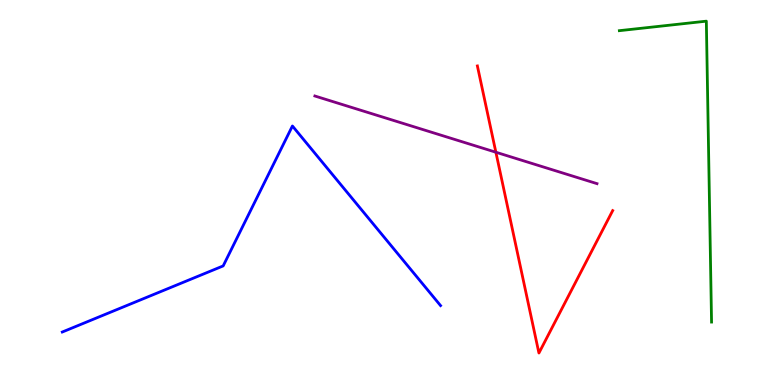[{'lines': ['blue', 'red'], 'intersections': []}, {'lines': ['green', 'red'], 'intersections': []}, {'lines': ['purple', 'red'], 'intersections': [{'x': 6.4, 'y': 6.05}]}, {'lines': ['blue', 'green'], 'intersections': []}, {'lines': ['blue', 'purple'], 'intersections': []}, {'lines': ['green', 'purple'], 'intersections': []}]